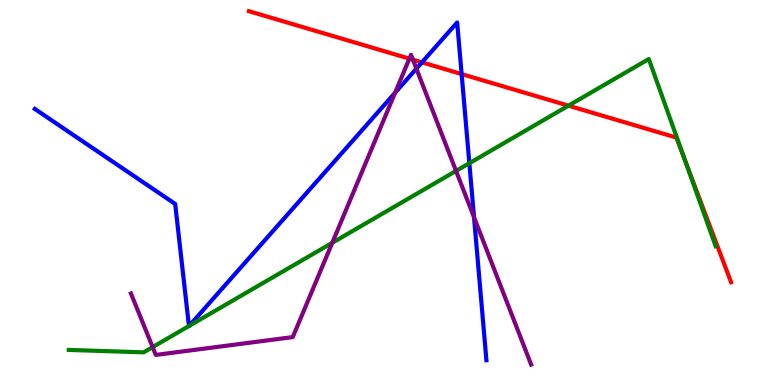[{'lines': ['blue', 'red'], 'intersections': [{'x': 5.44, 'y': 8.38}, {'x': 5.96, 'y': 8.08}]}, {'lines': ['green', 'red'], 'intersections': [{'x': 7.33, 'y': 7.26}, {'x': 8.83, 'y': 5.86}]}, {'lines': ['purple', 'red'], 'intersections': [{'x': 5.28, 'y': 8.48}, {'x': 5.33, 'y': 8.45}]}, {'lines': ['blue', 'green'], 'intersections': [{'x': 2.44, 'y': 1.53}, {'x': 2.44, 'y': 1.54}, {'x': 6.06, 'y': 5.76}]}, {'lines': ['blue', 'purple'], 'intersections': [{'x': 5.1, 'y': 7.59}, {'x': 5.37, 'y': 8.22}, {'x': 6.12, 'y': 4.36}]}, {'lines': ['green', 'purple'], 'intersections': [{'x': 1.97, 'y': 0.984}, {'x': 4.29, 'y': 3.69}, {'x': 5.88, 'y': 5.56}]}]